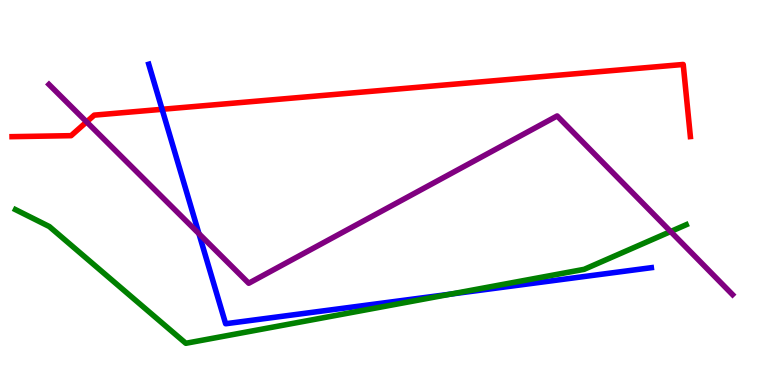[{'lines': ['blue', 'red'], 'intersections': [{'x': 2.09, 'y': 7.16}]}, {'lines': ['green', 'red'], 'intersections': []}, {'lines': ['purple', 'red'], 'intersections': [{'x': 1.12, 'y': 6.83}]}, {'lines': ['blue', 'green'], 'intersections': [{'x': 5.82, 'y': 2.36}]}, {'lines': ['blue', 'purple'], 'intersections': [{'x': 2.57, 'y': 3.93}]}, {'lines': ['green', 'purple'], 'intersections': [{'x': 8.65, 'y': 3.99}]}]